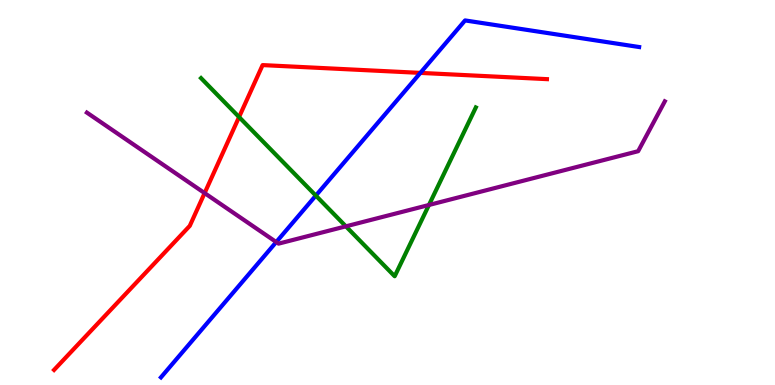[{'lines': ['blue', 'red'], 'intersections': [{'x': 5.42, 'y': 8.11}]}, {'lines': ['green', 'red'], 'intersections': [{'x': 3.08, 'y': 6.96}]}, {'lines': ['purple', 'red'], 'intersections': [{'x': 2.64, 'y': 4.98}]}, {'lines': ['blue', 'green'], 'intersections': [{'x': 4.08, 'y': 4.92}]}, {'lines': ['blue', 'purple'], 'intersections': [{'x': 3.56, 'y': 3.71}]}, {'lines': ['green', 'purple'], 'intersections': [{'x': 4.46, 'y': 4.12}, {'x': 5.53, 'y': 4.68}]}]